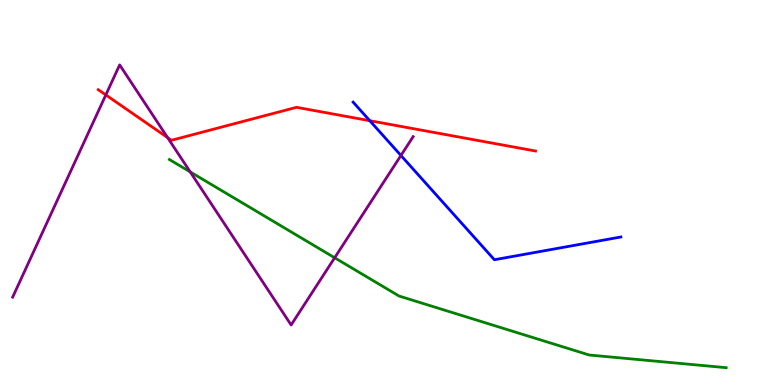[{'lines': ['blue', 'red'], 'intersections': [{'x': 4.77, 'y': 6.86}]}, {'lines': ['green', 'red'], 'intersections': []}, {'lines': ['purple', 'red'], 'intersections': [{'x': 1.37, 'y': 7.53}, {'x': 2.16, 'y': 6.43}]}, {'lines': ['blue', 'green'], 'intersections': []}, {'lines': ['blue', 'purple'], 'intersections': [{'x': 5.17, 'y': 5.96}]}, {'lines': ['green', 'purple'], 'intersections': [{'x': 2.45, 'y': 5.54}, {'x': 4.32, 'y': 3.3}]}]